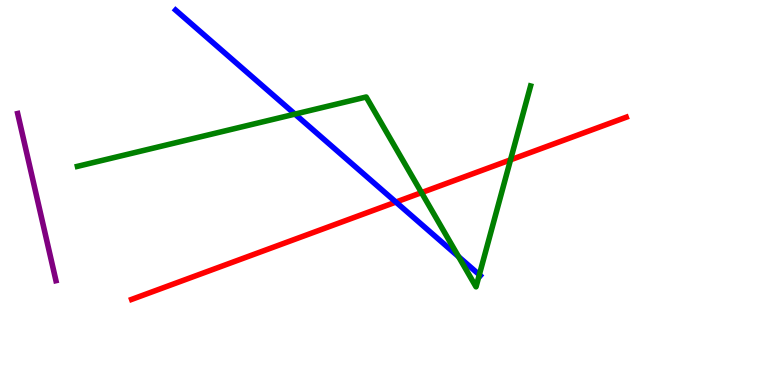[{'lines': ['blue', 'red'], 'intersections': [{'x': 5.11, 'y': 4.75}]}, {'lines': ['green', 'red'], 'intersections': [{'x': 5.44, 'y': 5.0}, {'x': 6.59, 'y': 5.85}]}, {'lines': ['purple', 'red'], 'intersections': []}, {'lines': ['blue', 'green'], 'intersections': [{'x': 3.81, 'y': 7.04}, {'x': 5.92, 'y': 3.33}, {'x': 6.18, 'y': 2.86}]}, {'lines': ['blue', 'purple'], 'intersections': []}, {'lines': ['green', 'purple'], 'intersections': []}]